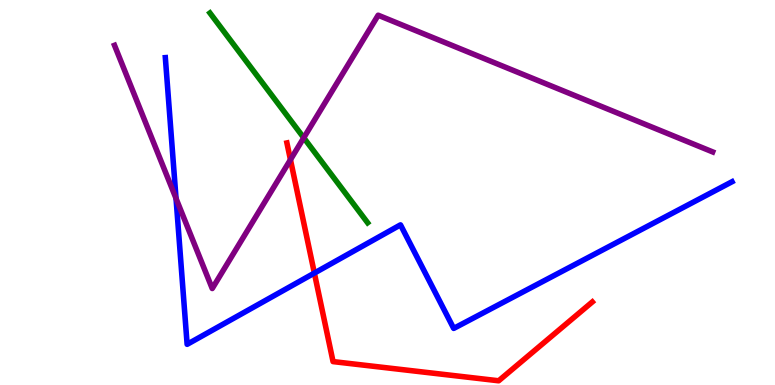[{'lines': ['blue', 'red'], 'intersections': [{'x': 4.06, 'y': 2.91}]}, {'lines': ['green', 'red'], 'intersections': []}, {'lines': ['purple', 'red'], 'intersections': [{'x': 3.75, 'y': 5.85}]}, {'lines': ['blue', 'green'], 'intersections': []}, {'lines': ['blue', 'purple'], 'intersections': [{'x': 2.27, 'y': 4.85}]}, {'lines': ['green', 'purple'], 'intersections': [{'x': 3.92, 'y': 6.42}]}]